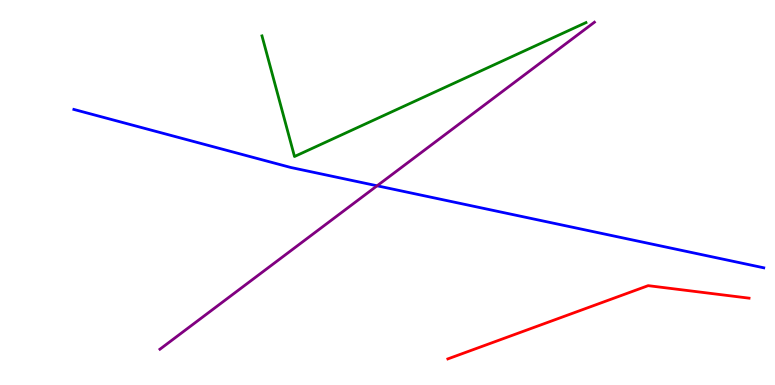[{'lines': ['blue', 'red'], 'intersections': []}, {'lines': ['green', 'red'], 'intersections': []}, {'lines': ['purple', 'red'], 'intersections': []}, {'lines': ['blue', 'green'], 'intersections': []}, {'lines': ['blue', 'purple'], 'intersections': [{'x': 4.87, 'y': 5.17}]}, {'lines': ['green', 'purple'], 'intersections': []}]